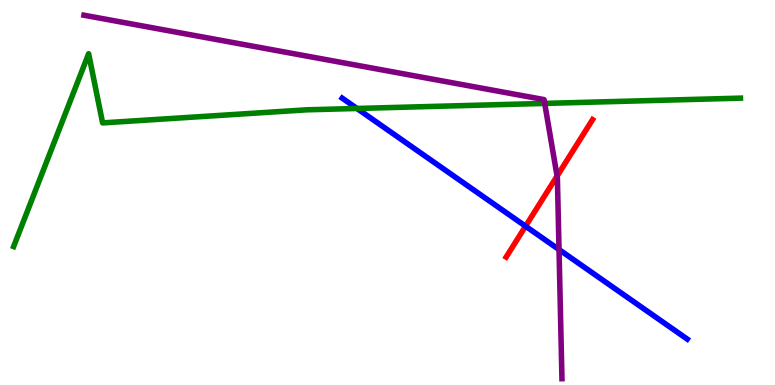[{'lines': ['blue', 'red'], 'intersections': [{'x': 6.78, 'y': 4.12}]}, {'lines': ['green', 'red'], 'intersections': []}, {'lines': ['purple', 'red'], 'intersections': [{'x': 7.19, 'y': 5.43}]}, {'lines': ['blue', 'green'], 'intersections': [{'x': 4.61, 'y': 7.18}]}, {'lines': ['blue', 'purple'], 'intersections': [{'x': 7.21, 'y': 3.52}]}, {'lines': ['green', 'purple'], 'intersections': [{'x': 7.03, 'y': 7.31}]}]